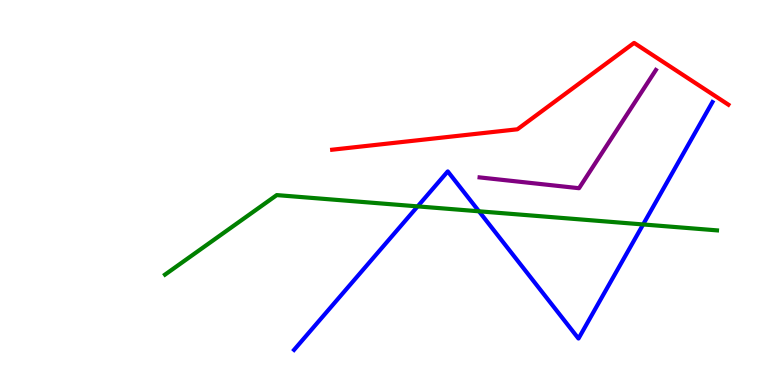[{'lines': ['blue', 'red'], 'intersections': []}, {'lines': ['green', 'red'], 'intersections': []}, {'lines': ['purple', 'red'], 'intersections': []}, {'lines': ['blue', 'green'], 'intersections': [{'x': 5.39, 'y': 4.64}, {'x': 6.18, 'y': 4.51}, {'x': 8.3, 'y': 4.17}]}, {'lines': ['blue', 'purple'], 'intersections': []}, {'lines': ['green', 'purple'], 'intersections': []}]